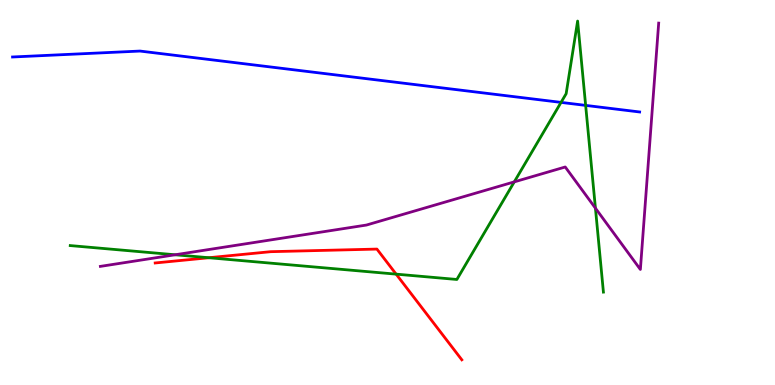[{'lines': ['blue', 'red'], 'intersections': []}, {'lines': ['green', 'red'], 'intersections': [{'x': 2.69, 'y': 3.31}, {'x': 5.11, 'y': 2.88}]}, {'lines': ['purple', 'red'], 'intersections': []}, {'lines': ['blue', 'green'], 'intersections': [{'x': 7.24, 'y': 7.34}, {'x': 7.56, 'y': 7.26}]}, {'lines': ['blue', 'purple'], 'intersections': []}, {'lines': ['green', 'purple'], 'intersections': [{'x': 2.26, 'y': 3.38}, {'x': 6.64, 'y': 5.28}, {'x': 7.68, 'y': 4.59}]}]